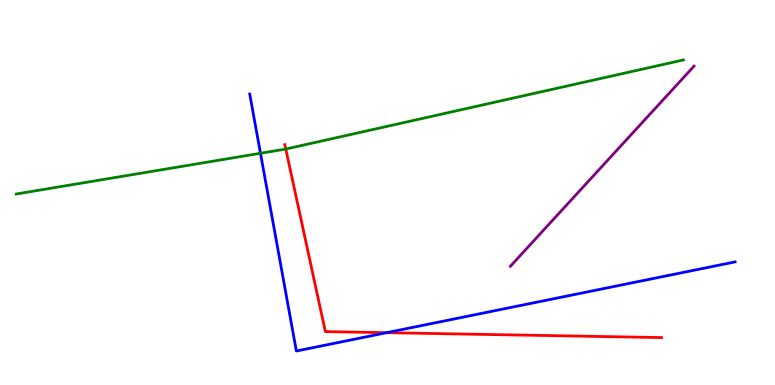[{'lines': ['blue', 'red'], 'intersections': [{'x': 4.99, 'y': 1.36}]}, {'lines': ['green', 'red'], 'intersections': [{'x': 3.69, 'y': 6.13}]}, {'lines': ['purple', 'red'], 'intersections': []}, {'lines': ['blue', 'green'], 'intersections': [{'x': 3.36, 'y': 6.02}]}, {'lines': ['blue', 'purple'], 'intersections': []}, {'lines': ['green', 'purple'], 'intersections': []}]